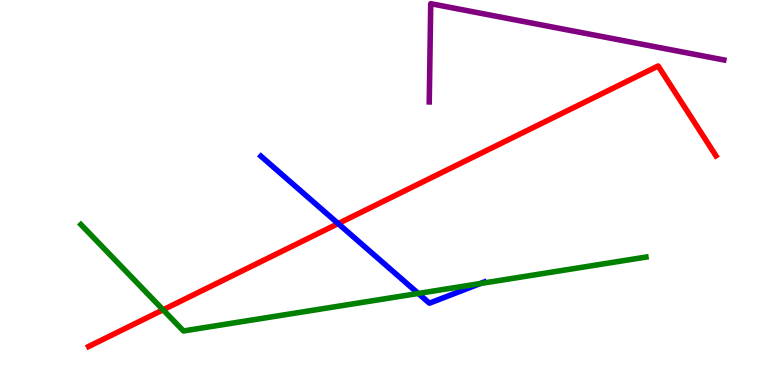[{'lines': ['blue', 'red'], 'intersections': [{'x': 4.36, 'y': 4.19}]}, {'lines': ['green', 'red'], 'intersections': [{'x': 2.1, 'y': 1.95}]}, {'lines': ['purple', 'red'], 'intersections': []}, {'lines': ['blue', 'green'], 'intersections': [{'x': 5.4, 'y': 2.38}, {'x': 6.2, 'y': 2.63}]}, {'lines': ['blue', 'purple'], 'intersections': []}, {'lines': ['green', 'purple'], 'intersections': []}]